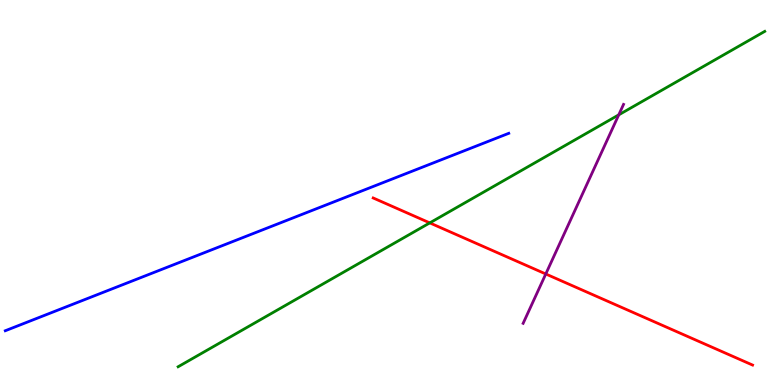[{'lines': ['blue', 'red'], 'intersections': []}, {'lines': ['green', 'red'], 'intersections': [{'x': 5.55, 'y': 4.21}]}, {'lines': ['purple', 'red'], 'intersections': [{'x': 7.04, 'y': 2.88}]}, {'lines': ['blue', 'green'], 'intersections': []}, {'lines': ['blue', 'purple'], 'intersections': []}, {'lines': ['green', 'purple'], 'intersections': [{'x': 7.98, 'y': 7.02}]}]